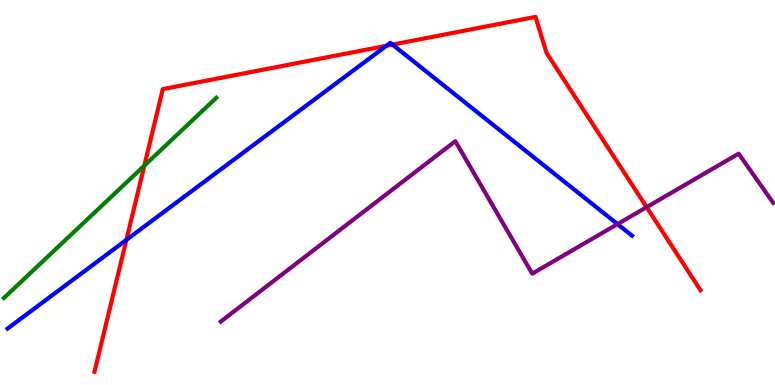[{'lines': ['blue', 'red'], 'intersections': [{'x': 1.63, 'y': 3.77}, {'x': 4.99, 'y': 8.81}, {'x': 5.06, 'y': 8.84}]}, {'lines': ['green', 'red'], 'intersections': [{'x': 1.86, 'y': 5.7}]}, {'lines': ['purple', 'red'], 'intersections': [{'x': 8.34, 'y': 4.62}]}, {'lines': ['blue', 'green'], 'intersections': []}, {'lines': ['blue', 'purple'], 'intersections': [{'x': 7.97, 'y': 4.18}]}, {'lines': ['green', 'purple'], 'intersections': []}]